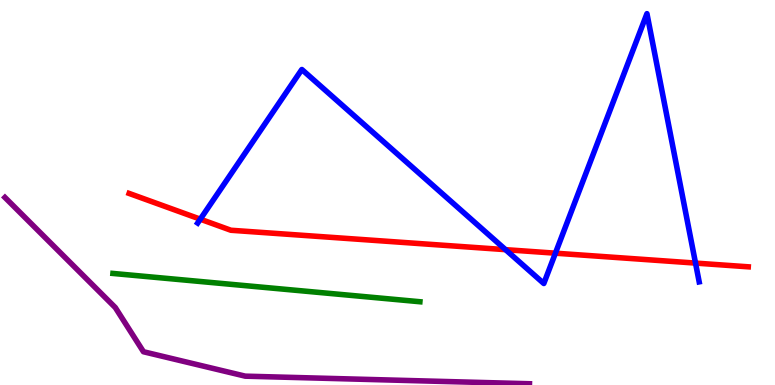[{'lines': ['blue', 'red'], 'intersections': [{'x': 2.58, 'y': 4.31}, {'x': 6.52, 'y': 3.52}, {'x': 7.17, 'y': 3.42}, {'x': 8.97, 'y': 3.17}]}, {'lines': ['green', 'red'], 'intersections': []}, {'lines': ['purple', 'red'], 'intersections': []}, {'lines': ['blue', 'green'], 'intersections': []}, {'lines': ['blue', 'purple'], 'intersections': []}, {'lines': ['green', 'purple'], 'intersections': []}]